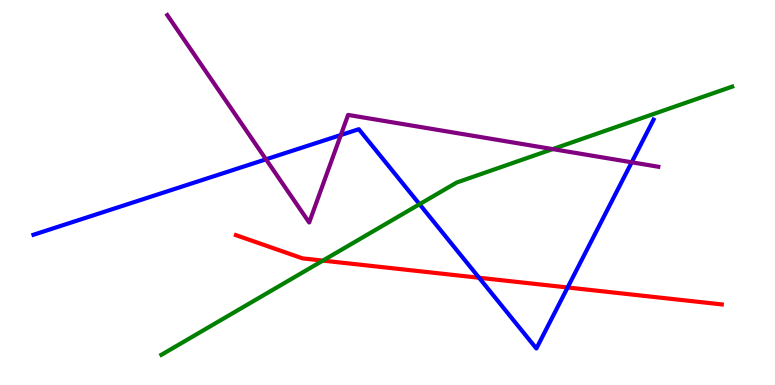[{'lines': ['blue', 'red'], 'intersections': [{'x': 6.18, 'y': 2.79}, {'x': 7.32, 'y': 2.53}]}, {'lines': ['green', 'red'], 'intersections': [{'x': 4.17, 'y': 3.23}]}, {'lines': ['purple', 'red'], 'intersections': []}, {'lines': ['blue', 'green'], 'intersections': [{'x': 5.41, 'y': 4.7}]}, {'lines': ['blue', 'purple'], 'intersections': [{'x': 3.43, 'y': 5.86}, {'x': 4.4, 'y': 6.49}, {'x': 8.15, 'y': 5.78}]}, {'lines': ['green', 'purple'], 'intersections': [{'x': 7.13, 'y': 6.13}]}]